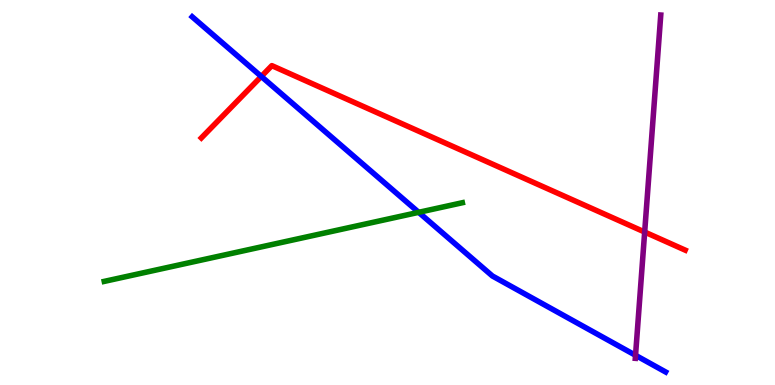[{'lines': ['blue', 'red'], 'intersections': [{'x': 3.37, 'y': 8.01}]}, {'lines': ['green', 'red'], 'intersections': []}, {'lines': ['purple', 'red'], 'intersections': [{'x': 8.32, 'y': 3.97}]}, {'lines': ['blue', 'green'], 'intersections': [{'x': 5.4, 'y': 4.49}]}, {'lines': ['blue', 'purple'], 'intersections': [{'x': 8.2, 'y': 0.772}]}, {'lines': ['green', 'purple'], 'intersections': []}]